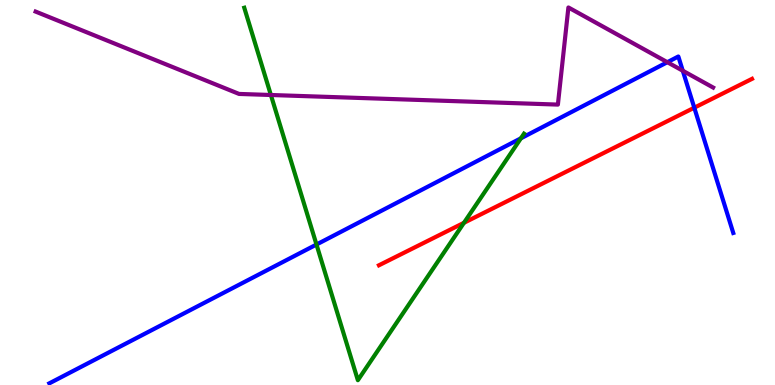[{'lines': ['blue', 'red'], 'intersections': [{'x': 8.96, 'y': 7.2}]}, {'lines': ['green', 'red'], 'intersections': [{'x': 5.99, 'y': 4.21}]}, {'lines': ['purple', 'red'], 'intersections': []}, {'lines': ['blue', 'green'], 'intersections': [{'x': 4.08, 'y': 3.65}, {'x': 6.72, 'y': 6.41}]}, {'lines': ['blue', 'purple'], 'intersections': [{'x': 8.61, 'y': 8.38}, {'x': 8.81, 'y': 8.16}]}, {'lines': ['green', 'purple'], 'intersections': [{'x': 3.5, 'y': 7.53}]}]